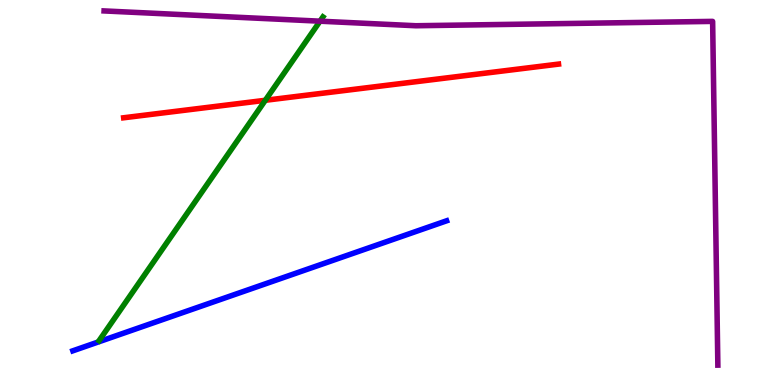[{'lines': ['blue', 'red'], 'intersections': []}, {'lines': ['green', 'red'], 'intersections': [{'x': 3.42, 'y': 7.39}]}, {'lines': ['purple', 'red'], 'intersections': []}, {'lines': ['blue', 'green'], 'intersections': []}, {'lines': ['blue', 'purple'], 'intersections': []}, {'lines': ['green', 'purple'], 'intersections': [{'x': 4.13, 'y': 9.45}]}]